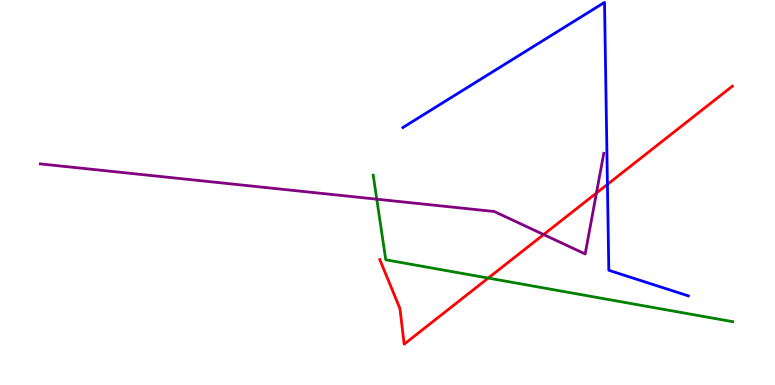[{'lines': ['blue', 'red'], 'intersections': [{'x': 7.84, 'y': 5.21}]}, {'lines': ['green', 'red'], 'intersections': [{'x': 6.3, 'y': 2.78}]}, {'lines': ['purple', 'red'], 'intersections': [{'x': 7.01, 'y': 3.91}, {'x': 7.7, 'y': 4.99}]}, {'lines': ['blue', 'green'], 'intersections': []}, {'lines': ['blue', 'purple'], 'intersections': []}, {'lines': ['green', 'purple'], 'intersections': [{'x': 4.86, 'y': 4.83}]}]